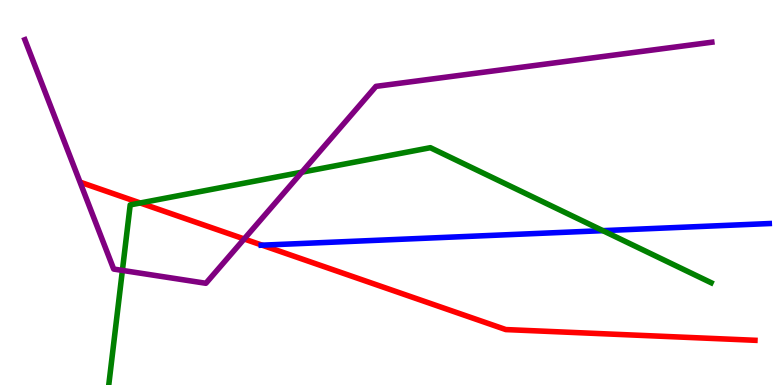[{'lines': ['blue', 'red'], 'intersections': [{'x': 3.38, 'y': 3.63}]}, {'lines': ['green', 'red'], 'intersections': [{'x': 1.81, 'y': 4.73}]}, {'lines': ['purple', 'red'], 'intersections': [{'x': 3.15, 'y': 3.79}]}, {'lines': ['blue', 'green'], 'intersections': [{'x': 7.78, 'y': 4.01}]}, {'lines': ['blue', 'purple'], 'intersections': []}, {'lines': ['green', 'purple'], 'intersections': [{'x': 1.58, 'y': 2.98}, {'x': 3.89, 'y': 5.53}]}]